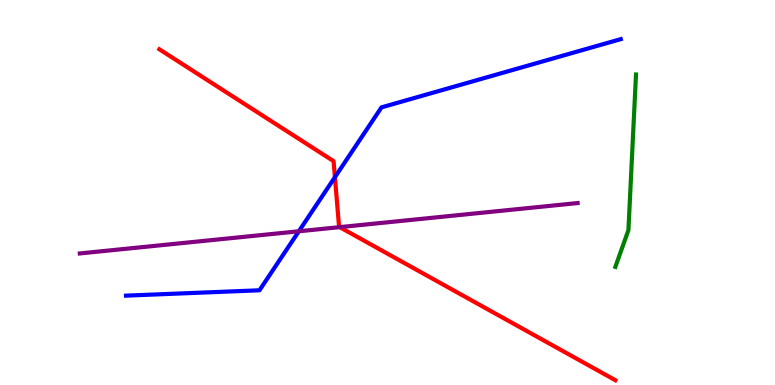[{'lines': ['blue', 'red'], 'intersections': [{'x': 4.32, 'y': 5.4}]}, {'lines': ['green', 'red'], 'intersections': []}, {'lines': ['purple', 'red'], 'intersections': [{'x': 4.38, 'y': 4.1}]}, {'lines': ['blue', 'green'], 'intersections': []}, {'lines': ['blue', 'purple'], 'intersections': [{'x': 3.86, 'y': 3.99}]}, {'lines': ['green', 'purple'], 'intersections': []}]